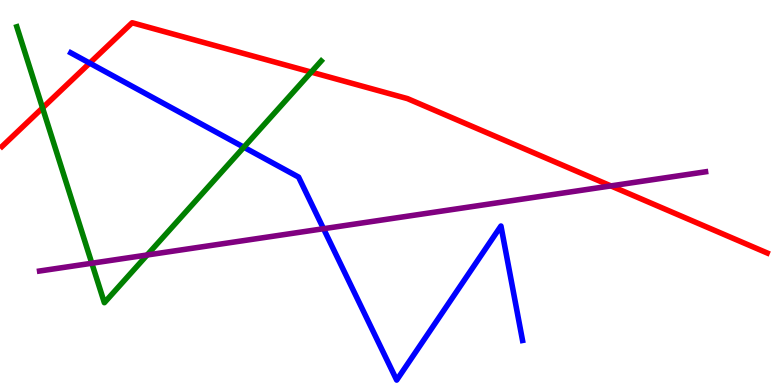[{'lines': ['blue', 'red'], 'intersections': [{'x': 1.16, 'y': 8.36}]}, {'lines': ['green', 'red'], 'intersections': [{'x': 0.549, 'y': 7.2}, {'x': 4.02, 'y': 8.13}]}, {'lines': ['purple', 'red'], 'intersections': [{'x': 7.88, 'y': 5.17}]}, {'lines': ['blue', 'green'], 'intersections': [{'x': 3.15, 'y': 6.18}]}, {'lines': ['blue', 'purple'], 'intersections': [{'x': 4.17, 'y': 4.06}]}, {'lines': ['green', 'purple'], 'intersections': [{'x': 1.18, 'y': 3.16}, {'x': 1.9, 'y': 3.38}]}]